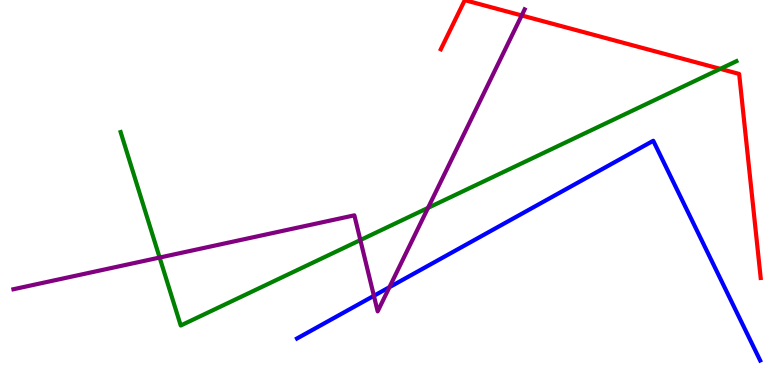[{'lines': ['blue', 'red'], 'intersections': []}, {'lines': ['green', 'red'], 'intersections': [{'x': 9.29, 'y': 8.21}]}, {'lines': ['purple', 'red'], 'intersections': [{'x': 6.73, 'y': 9.6}]}, {'lines': ['blue', 'green'], 'intersections': []}, {'lines': ['blue', 'purple'], 'intersections': [{'x': 4.82, 'y': 2.32}, {'x': 5.02, 'y': 2.54}]}, {'lines': ['green', 'purple'], 'intersections': [{'x': 2.06, 'y': 3.31}, {'x': 4.65, 'y': 3.76}, {'x': 5.52, 'y': 4.6}]}]